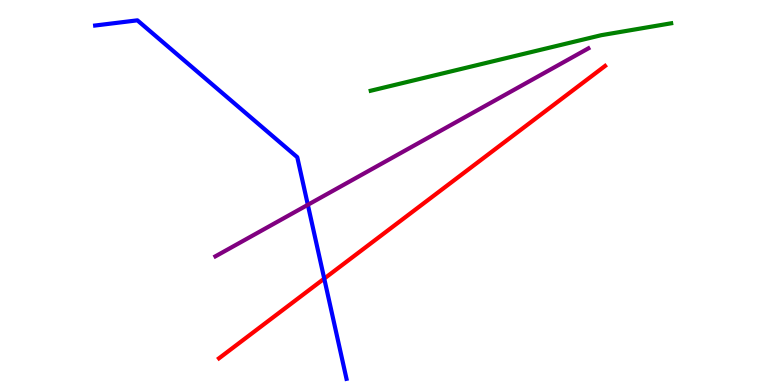[{'lines': ['blue', 'red'], 'intersections': [{'x': 4.18, 'y': 2.76}]}, {'lines': ['green', 'red'], 'intersections': []}, {'lines': ['purple', 'red'], 'intersections': []}, {'lines': ['blue', 'green'], 'intersections': []}, {'lines': ['blue', 'purple'], 'intersections': [{'x': 3.97, 'y': 4.68}]}, {'lines': ['green', 'purple'], 'intersections': []}]